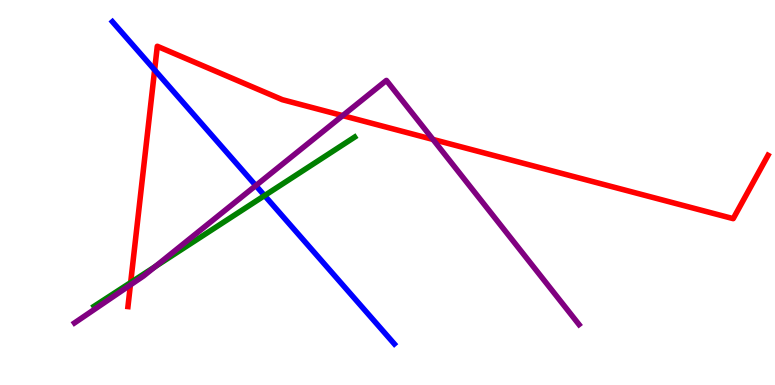[{'lines': ['blue', 'red'], 'intersections': [{'x': 2.0, 'y': 8.18}]}, {'lines': ['green', 'red'], 'intersections': [{'x': 1.69, 'y': 2.66}]}, {'lines': ['purple', 'red'], 'intersections': [{'x': 1.68, 'y': 2.6}, {'x': 4.42, 'y': 7.0}, {'x': 5.59, 'y': 6.38}]}, {'lines': ['blue', 'green'], 'intersections': [{'x': 3.41, 'y': 4.92}]}, {'lines': ['blue', 'purple'], 'intersections': [{'x': 3.3, 'y': 5.18}]}, {'lines': ['green', 'purple'], 'intersections': [{'x': 2.0, 'y': 3.07}]}]